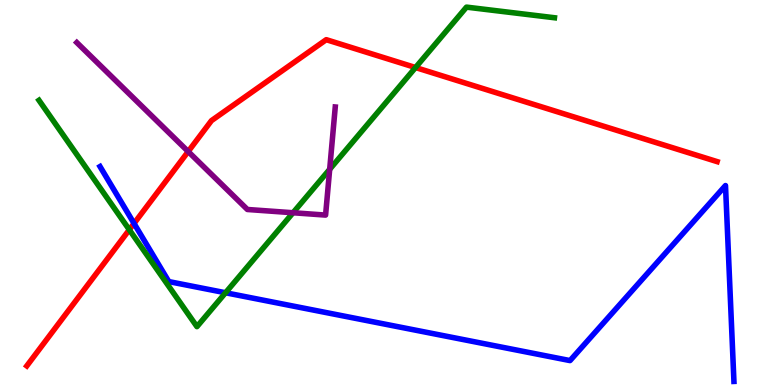[{'lines': ['blue', 'red'], 'intersections': [{'x': 1.73, 'y': 4.2}]}, {'lines': ['green', 'red'], 'intersections': [{'x': 1.67, 'y': 4.03}, {'x': 5.36, 'y': 8.25}]}, {'lines': ['purple', 'red'], 'intersections': [{'x': 2.43, 'y': 6.06}]}, {'lines': ['blue', 'green'], 'intersections': [{'x': 2.91, 'y': 2.4}]}, {'lines': ['blue', 'purple'], 'intersections': []}, {'lines': ['green', 'purple'], 'intersections': [{'x': 3.78, 'y': 4.47}, {'x': 4.25, 'y': 5.6}]}]